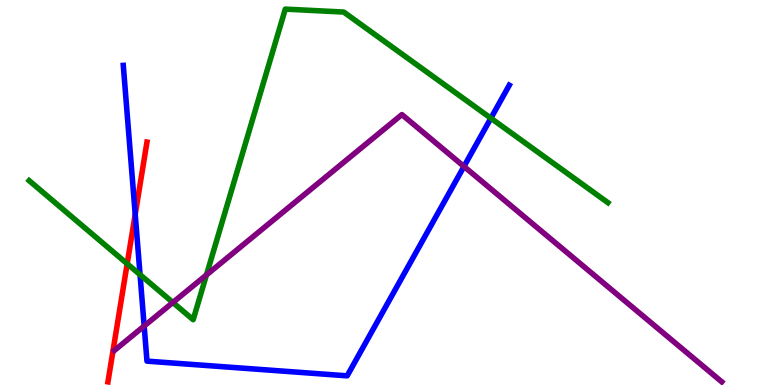[{'lines': ['blue', 'red'], 'intersections': [{'x': 1.74, 'y': 4.43}]}, {'lines': ['green', 'red'], 'intersections': [{'x': 1.64, 'y': 3.15}]}, {'lines': ['purple', 'red'], 'intersections': []}, {'lines': ['blue', 'green'], 'intersections': [{'x': 1.81, 'y': 2.87}, {'x': 6.33, 'y': 6.93}]}, {'lines': ['blue', 'purple'], 'intersections': [{'x': 1.86, 'y': 1.53}, {'x': 5.99, 'y': 5.68}]}, {'lines': ['green', 'purple'], 'intersections': [{'x': 2.23, 'y': 2.14}, {'x': 2.66, 'y': 2.86}]}]